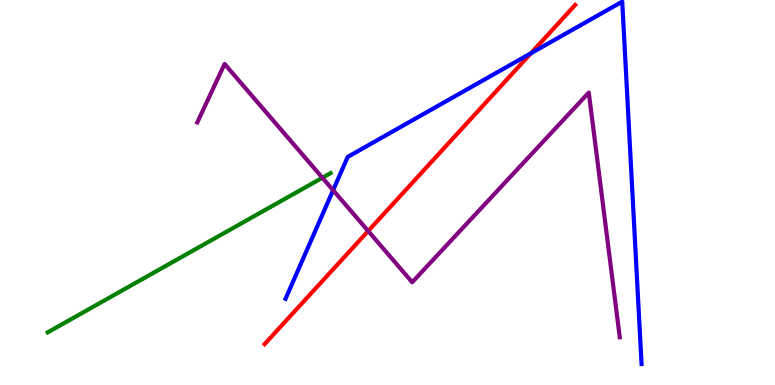[{'lines': ['blue', 'red'], 'intersections': [{'x': 6.85, 'y': 8.62}]}, {'lines': ['green', 'red'], 'intersections': []}, {'lines': ['purple', 'red'], 'intersections': [{'x': 4.75, 'y': 4.0}]}, {'lines': ['blue', 'green'], 'intersections': []}, {'lines': ['blue', 'purple'], 'intersections': [{'x': 4.3, 'y': 5.06}]}, {'lines': ['green', 'purple'], 'intersections': [{'x': 4.16, 'y': 5.38}]}]